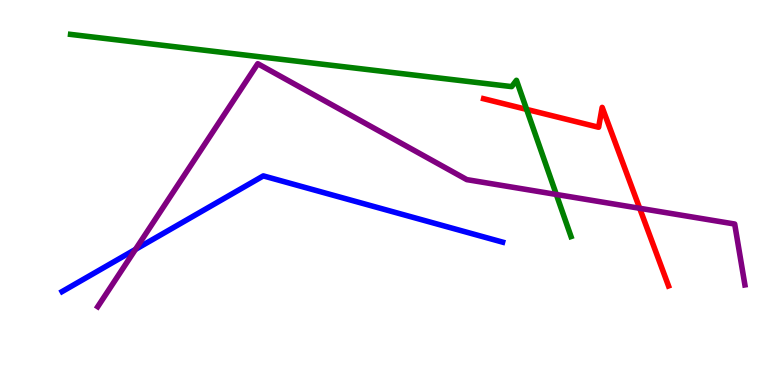[{'lines': ['blue', 'red'], 'intersections': []}, {'lines': ['green', 'red'], 'intersections': [{'x': 6.8, 'y': 7.16}]}, {'lines': ['purple', 'red'], 'intersections': [{'x': 8.25, 'y': 4.59}]}, {'lines': ['blue', 'green'], 'intersections': []}, {'lines': ['blue', 'purple'], 'intersections': [{'x': 1.75, 'y': 3.52}]}, {'lines': ['green', 'purple'], 'intersections': [{'x': 7.18, 'y': 4.95}]}]